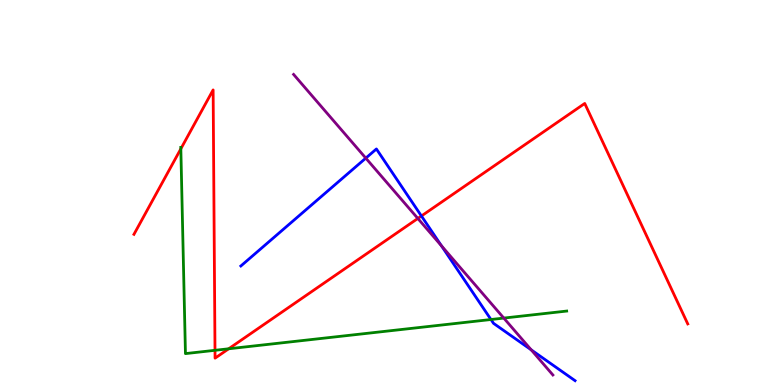[{'lines': ['blue', 'red'], 'intersections': [{'x': 5.44, 'y': 4.39}]}, {'lines': ['green', 'red'], 'intersections': [{'x': 2.33, 'y': 6.13}, {'x': 2.77, 'y': 0.901}, {'x': 2.95, 'y': 0.941}]}, {'lines': ['purple', 'red'], 'intersections': [{'x': 5.39, 'y': 4.33}]}, {'lines': ['blue', 'green'], 'intersections': [{'x': 6.34, 'y': 1.7}]}, {'lines': ['blue', 'purple'], 'intersections': [{'x': 4.72, 'y': 5.89}, {'x': 5.7, 'y': 3.61}, {'x': 6.85, 'y': 0.914}]}, {'lines': ['green', 'purple'], 'intersections': [{'x': 6.5, 'y': 1.74}]}]